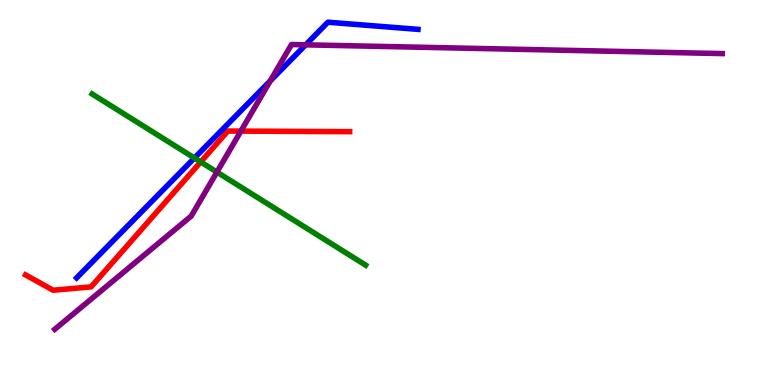[{'lines': ['blue', 'red'], 'intersections': []}, {'lines': ['green', 'red'], 'intersections': [{'x': 2.59, 'y': 5.79}]}, {'lines': ['purple', 'red'], 'intersections': [{'x': 3.11, 'y': 6.59}]}, {'lines': ['blue', 'green'], 'intersections': [{'x': 2.51, 'y': 5.9}]}, {'lines': ['blue', 'purple'], 'intersections': [{'x': 3.49, 'y': 7.9}, {'x': 3.94, 'y': 8.84}]}, {'lines': ['green', 'purple'], 'intersections': [{'x': 2.8, 'y': 5.53}]}]